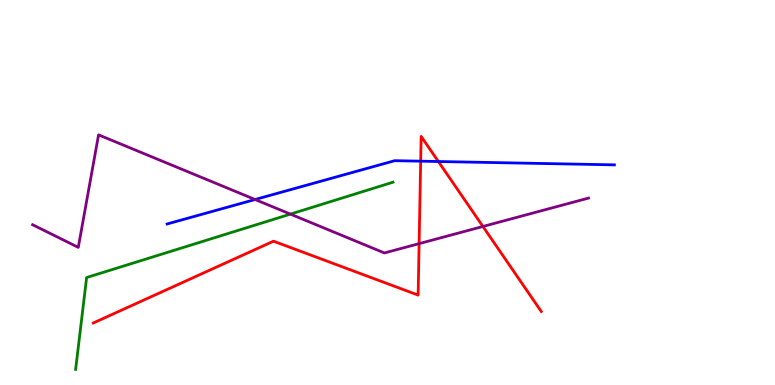[{'lines': ['blue', 'red'], 'intersections': [{'x': 5.43, 'y': 5.81}, {'x': 5.66, 'y': 5.8}]}, {'lines': ['green', 'red'], 'intersections': []}, {'lines': ['purple', 'red'], 'intersections': [{'x': 5.41, 'y': 3.67}, {'x': 6.23, 'y': 4.12}]}, {'lines': ['blue', 'green'], 'intersections': []}, {'lines': ['blue', 'purple'], 'intersections': [{'x': 3.29, 'y': 4.82}]}, {'lines': ['green', 'purple'], 'intersections': [{'x': 3.75, 'y': 4.44}]}]